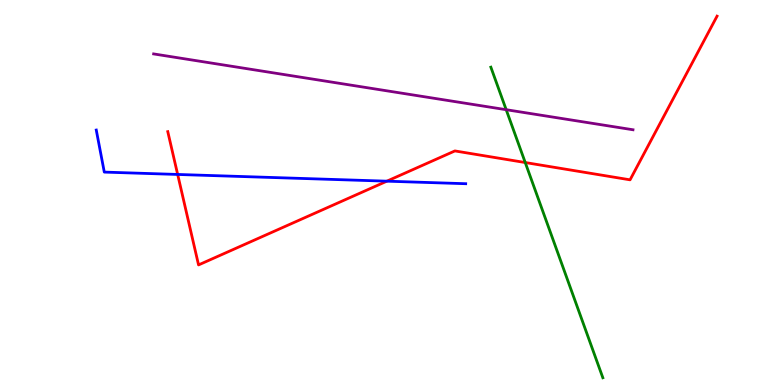[{'lines': ['blue', 'red'], 'intersections': [{'x': 2.29, 'y': 5.47}, {'x': 4.99, 'y': 5.29}]}, {'lines': ['green', 'red'], 'intersections': [{'x': 6.78, 'y': 5.78}]}, {'lines': ['purple', 'red'], 'intersections': []}, {'lines': ['blue', 'green'], 'intersections': []}, {'lines': ['blue', 'purple'], 'intersections': []}, {'lines': ['green', 'purple'], 'intersections': [{'x': 6.53, 'y': 7.15}]}]